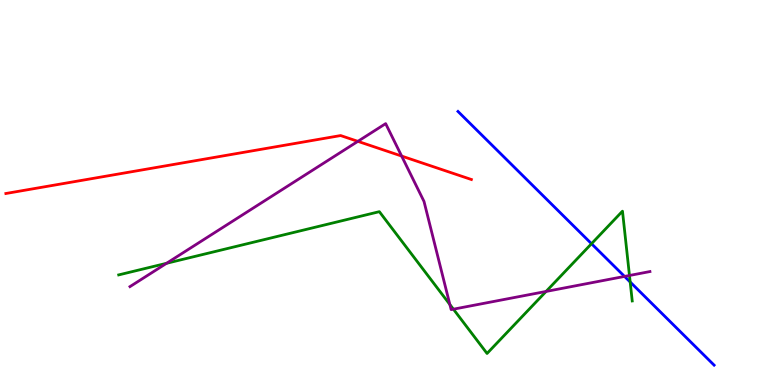[{'lines': ['blue', 'red'], 'intersections': []}, {'lines': ['green', 'red'], 'intersections': []}, {'lines': ['purple', 'red'], 'intersections': [{'x': 4.62, 'y': 6.33}, {'x': 5.18, 'y': 5.95}]}, {'lines': ['blue', 'green'], 'intersections': [{'x': 7.63, 'y': 3.67}, {'x': 8.13, 'y': 2.68}]}, {'lines': ['blue', 'purple'], 'intersections': [{'x': 8.06, 'y': 2.82}]}, {'lines': ['green', 'purple'], 'intersections': [{'x': 2.15, 'y': 3.16}, {'x': 5.8, 'y': 2.09}, {'x': 5.85, 'y': 1.97}, {'x': 7.05, 'y': 2.43}, {'x': 8.12, 'y': 2.84}]}]